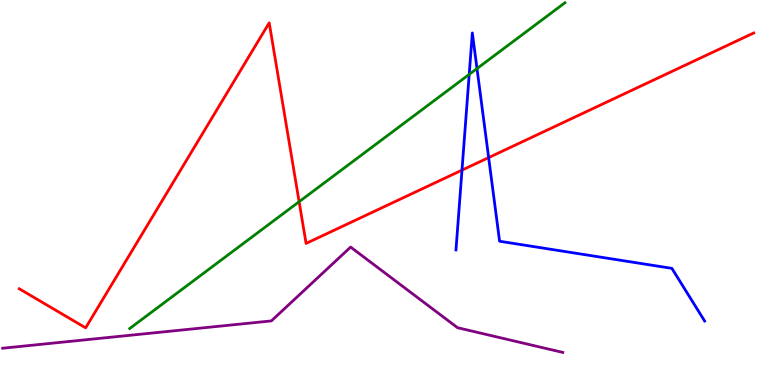[{'lines': ['blue', 'red'], 'intersections': [{'x': 5.96, 'y': 5.58}, {'x': 6.31, 'y': 5.91}]}, {'lines': ['green', 'red'], 'intersections': [{'x': 3.86, 'y': 4.76}]}, {'lines': ['purple', 'red'], 'intersections': []}, {'lines': ['blue', 'green'], 'intersections': [{'x': 6.05, 'y': 8.07}, {'x': 6.15, 'y': 8.22}]}, {'lines': ['blue', 'purple'], 'intersections': []}, {'lines': ['green', 'purple'], 'intersections': []}]